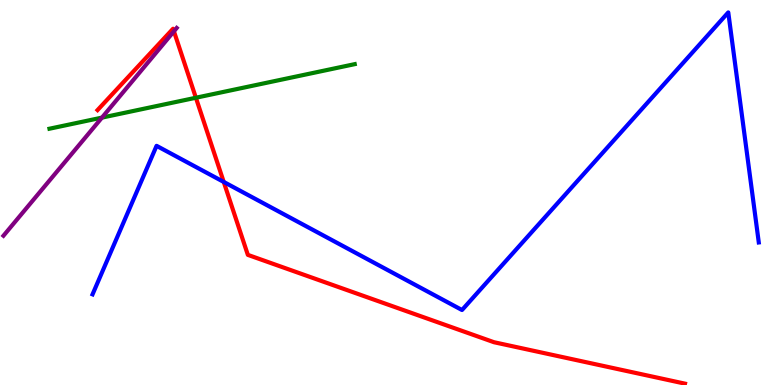[{'lines': ['blue', 'red'], 'intersections': [{'x': 2.89, 'y': 5.27}]}, {'lines': ['green', 'red'], 'intersections': [{'x': 2.53, 'y': 7.46}]}, {'lines': ['purple', 'red'], 'intersections': [{'x': 2.24, 'y': 9.19}]}, {'lines': ['blue', 'green'], 'intersections': []}, {'lines': ['blue', 'purple'], 'intersections': []}, {'lines': ['green', 'purple'], 'intersections': [{'x': 1.32, 'y': 6.94}]}]